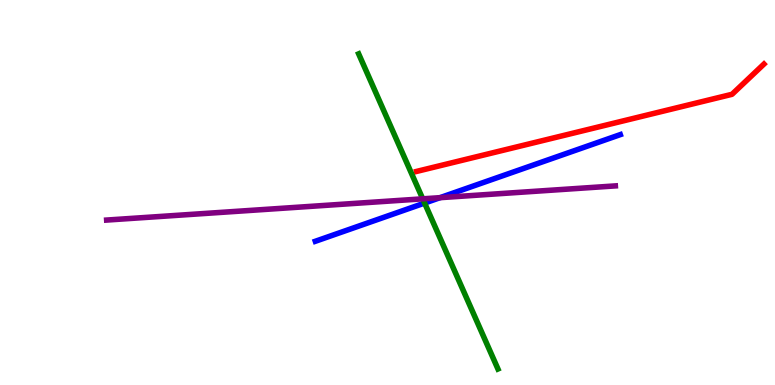[{'lines': ['blue', 'red'], 'intersections': []}, {'lines': ['green', 'red'], 'intersections': []}, {'lines': ['purple', 'red'], 'intersections': []}, {'lines': ['blue', 'green'], 'intersections': [{'x': 5.48, 'y': 4.73}]}, {'lines': ['blue', 'purple'], 'intersections': [{'x': 5.68, 'y': 4.87}]}, {'lines': ['green', 'purple'], 'intersections': [{'x': 5.45, 'y': 4.84}]}]